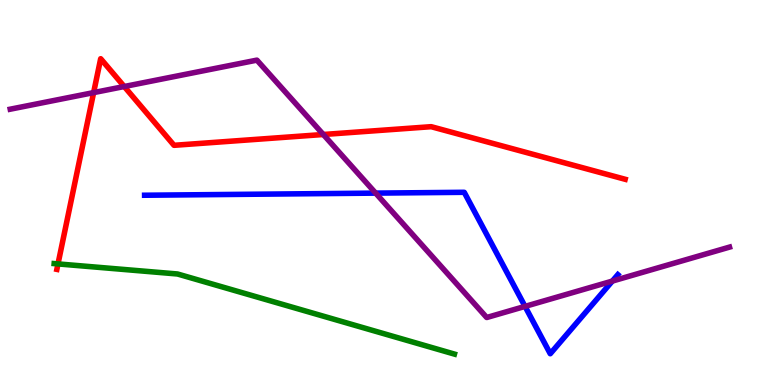[{'lines': ['blue', 'red'], 'intersections': []}, {'lines': ['green', 'red'], 'intersections': [{'x': 0.748, 'y': 3.15}]}, {'lines': ['purple', 'red'], 'intersections': [{'x': 1.21, 'y': 7.59}, {'x': 1.6, 'y': 7.75}, {'x': 4.17, 'y': 6.51}]}, {'lines': ['blue', 'green'], 'intersections': []}, {'lines': ['blue', 'purple'], 'intersections': [{'x': 4.85, 'y': 4.98}, {'x': 6.77, 'y': 2.04}, {'x': 7.9, 'y': 2.7}]}, {'lines': ['green', 'purple'], 'intersections': []}]